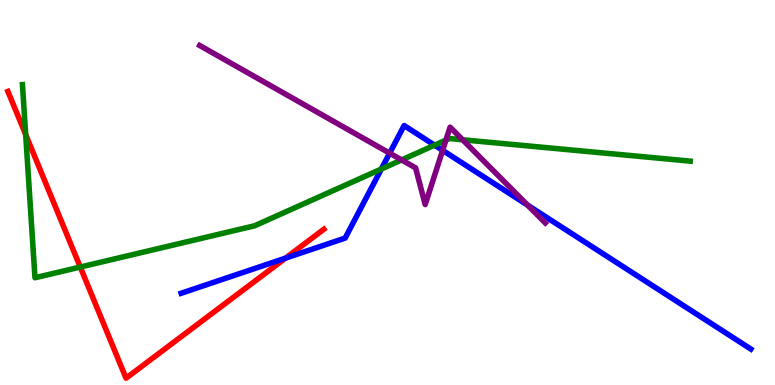[{'lines': ['blue', 'red'], 'intersections': [{'x': 3.68, 'y': 3.29}]}, {'lines': ['green', 'red'], 'intersections': [{'x': 0.331, 'y': 6.51}, {'x': 1.04, 'y': 3.06}]}, {'lines': ['purple', 'red'], 'intersections': []}, {'lines': ['blue', 'green'], 'intersections': [{'x': 4.92, 'y': 5.61}, {'x': 5.61, 'y': 6.23}]}, {'lines': ['blue', 'purple'], 'intersections': [{'x': 5.03, 'y': 6.02}, {'x': 5.71, 'y': 6.09}, {'x': 6.81, 'y': 4.67}]}, {'lines': ['green', 'purple'], 'intersections': [{'x': 5.18, 'y': 5.85}, {'x': 5.75, 'y': 6.36}, {'x': 5.97, 'y': 6.37}]}]